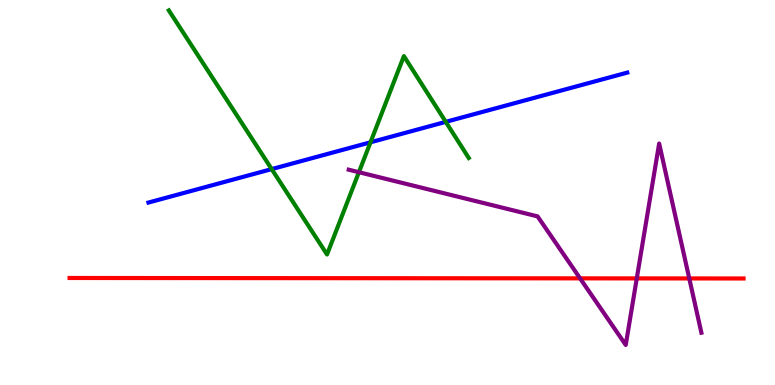[{'lines': ['blue', 'red'], 'intersections': []}, {'lines': ['green', 'red'], 'intersections': []}, {'lines': ['purple', 'red'], 'intersections': [{'x': 7.48, 'y': 2.77}, {'x': 8.22, 'y': 2.77}, {'x': 8.89, 'y': 2.77}]}, {'lines': ['blue', 'green'], 'intersections': [{'x': 3.51, 'y': 5.61}, {'x': 4.78, 'y': 6.3}, {'x': 5.75, 'y': 6.83}]}, {'lines': ['blue', 'purple'], 'intersections': []}, {'lines': ['green', 'purple'], 'intersections': [{'x': 4.63, 'y': 5.53}]}]